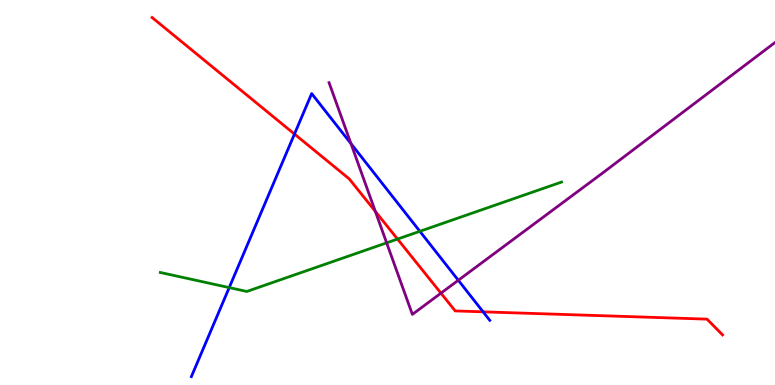[{'lines': ['blue', 'red'], 'intersections': [{'x': 3.8, 'y': 6.52}, {'x': 6.23, 'y': 1.9}]}, {'lines': ['green', 'red'], 'intersections': [{'x': 5.13, 'y': 3.79}]}, {'lines': ['purple', 'red'], 'intersections': [{'x': 4.84, 'y': 4.51}, {'x': 5.69, 'y': 2.39}]}, {'lines': ['blue', 'green'], 'intersections': [{'x': 2.96, 'y': 2.53}, {'x': 5.42, 'y': 3.99}]}, {'lines': ['blue', 'purple'], 'intersections': [{'x': 4.53, 'y': 6.27}, {'x': 5.91, 'y': 2.72}]}, {'lines': ['green', 'purple'], 'intersections': [{'x': 4.99, 'y': 3.69}]}]